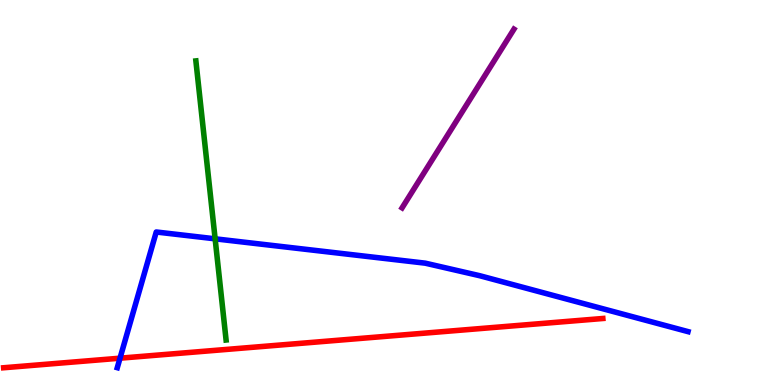[{'lines': ['blue', 'red'], 'intersections': [{'x': 1.55, 'y': 0.696}]}, {'lines': ['green', 'red'], 'intersections': []}, {'lines': ['purple', 'red'], 'intersections': []}, {'lines': ['blue', 'green'], 'intersections': [{'x': 2.78, 'y': 3.8}]}, {'lines': ['blue', 'purple'], 'intersections': []}, {'lines': ['green', 'purple'], 'intersections': []}]